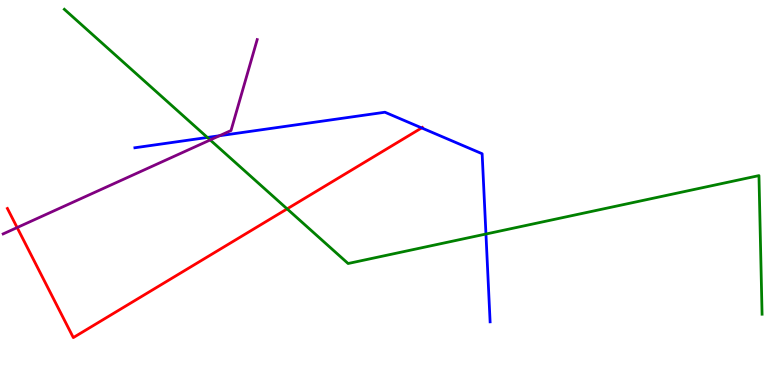[{'lines': ['blue', 'red'], 'intersections': [{'x': 5.44, 'y': 6.68}]}, {'lines': ['green', 'red'], 'intersections': [{'x': 3.7, 'y': 4.57}]}, {'lines': ['purple', 'red'], 'intersections': [{'x': 0.221, 'y': 4.09}]}, {'lines': ['blue', 'green'], 'intersections': [{'x': 2.68, 'y': 6.43}, {'x': 6.27, 'y': 3.92}]}, {'lines': ['blue', 'purple'], 'intersections': [{'x': 2.83, 'y': 6.47}]}, {'lines': ['green', 'purple'], 'intersections': [{'x': 2.71, 'y': 6.36}]}]